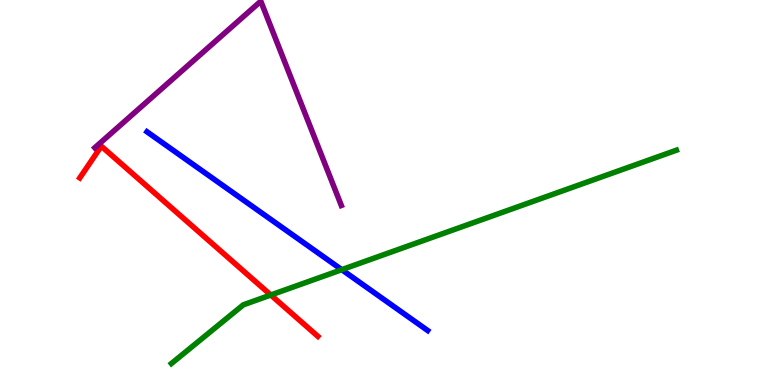[{'lines': ['blue', 'red'], 'intersections': []}, {'lines': ['green', 'red'], 'intersections': [{'x': 3.49, 'y': 2.34}]}, {'lines': ['purple', 'red'], 'intersections': []}, {'lines': ['blue', 'green'], 'intersections': [{'x': 4.41, 'y': 3.0}]}, {'lines': ['blue', 'purple'], 'intersections': []}, {'lines': ['green', 'purple'], 'intersections': []}]